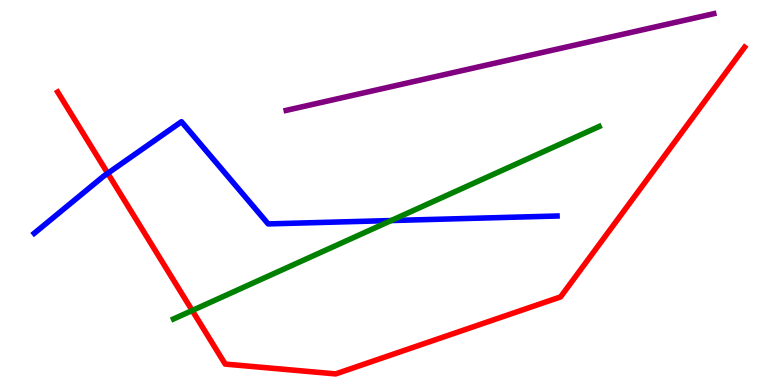[{'lines': ['blue', 'red'], 'intersections': [{'x': 1.39, 'y': 5.5}]}, {'lines': ['green', 'red'], 'intersections': [{'x': 2.48, 'y': 1.93}]}, {'lines': ['purple', 'red'], 'intersections': []}, {'lines': ['blue', 'green'], 'intersections': [{'x': 5.05, 'y': 4.27}]}, {'lines': ['blue', 'purple'], 'intersections': []}, {'lines': ['green', 'purple'], 'intersections': []}]